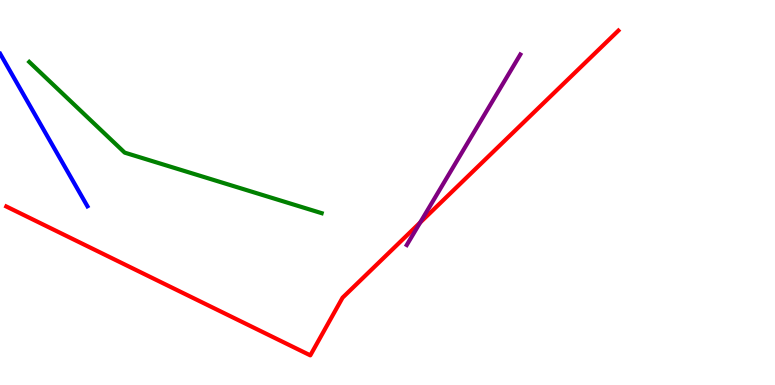[{'lines': ['blue', 'red'], 'intersections': []}, {'lines': ['green', 'red'], 'intersections': []}, {'lines': ['purple', 'red'], 'intersections': [{'x': 5.42, 'y': 4.22}]}, {'lines': ['blue', 'green'], 'intersections': []}, {'lines': ['blue', 'purple'], 'intersections': []}, {'lines': ['green', 'purple'], 'intersections': []}]